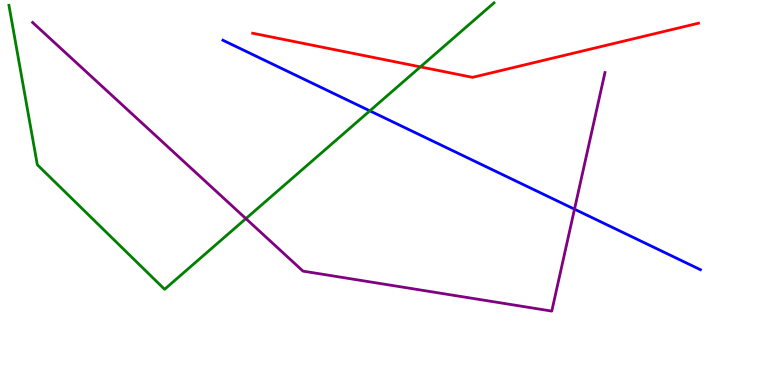[{'lines': ['blue', 'red'], 'intersections': []}, {'lines': ['green', 'red'], 'intersections': [{'x': 5.42, 'y': 8.26}]}, {'lines': ['purple', 'red'], 'intersections': []}, {'lines': ['blue', 'green'], 'intersections': [{'x': 4.77, 'y': 7.12}]}, {'lines': ['blue', 'purple'], 'intersections': [{'x': 7.41, 'y': 4.57}]}, {'lines': ['green', 'purple'], 'intersections': [{'x': 3.17, 'y': 4.32}]}]